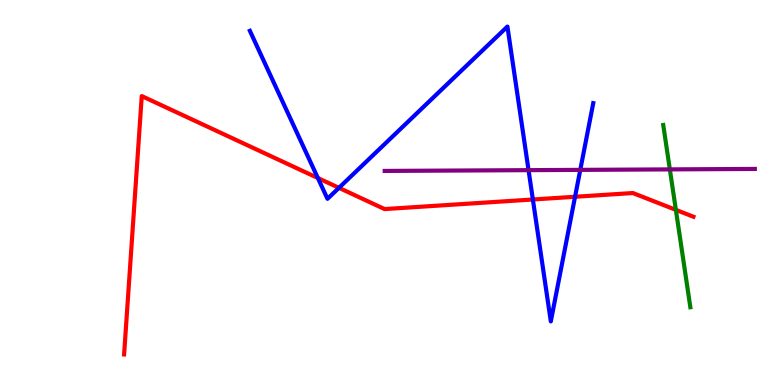[{'lines': ['blue', 'red'], 'intersections': [{'x': 4.1, 'y': 5.38}, {'x': 4.37, 'y': 5.12}, {'x': 6.88, 'y': 4.82}, {'x': 7.42, 'y': 4.89}]}, {'lines': ['green', 'red'], 'intersections': [{'x': 8.72, 'y': 4.55}]}, {'lines': ['purple', 'red'], 'intersections': []}, {'lines': ['blue', 'green'], 'intersections': []}, {'lines': ['blue', 'purple'], 'intersections': [{'x': 6.82, 'y': 5.58}, {'x': 7.49, 'y': 5.59}]}, {'lines': ['green', 'purple'], 'intersections': [{'x': 8.64, 'y': 5.6}]}]